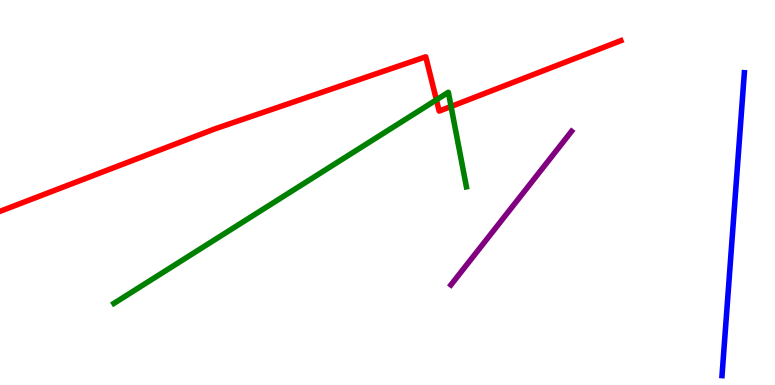[{'lines': ['blue', 'red'], 'intersections': []}, {'lines': ['green', 'red'], 'intersections': [{'x': 5.63, 'y': 7.41}, {'x': 5.82, 'y': 7.23}]}, {'lines': ['purple', 'red'], 'intersections': []}, {'lines': ['blue', 'green'], 'intersections': []}, {'lines': ['blue', 'purple'], 'intersections': []}, {'lines': ['green', 'purple'], 'intersections': []}]